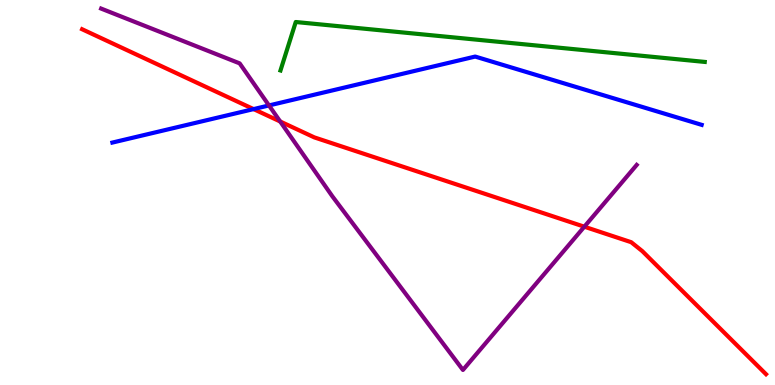[{'lines': ['blue', 'red'], 'intersections': [{'x': 3.27, 'y': 7.17}]}, {'lines': ['green', 'red'], 'intersections': []}, {'lines': ['purple', 'red'], 'intersections': [{'x': 3.62, 'y': 6.84}, {'x': 7.54, 'y': 4.11}]}, {'lines': ['blue', 'green'], 'intersections': []}, {'lines': ['blue', 'purple'], 'intersections': [{'x': 3.47, 'y': 7.26}]}, {'lines': ['green', 'purple'], 'intersections': []}]